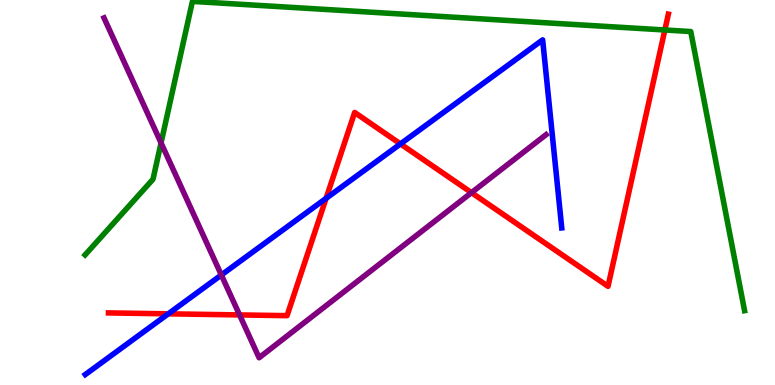[{'lines': ['blue', 'red'], 'intersections': [{'x': 2.17, 'y': 1.85}, {'x': 4.21, 'y': 4.85}, {'x': 5.17, 'y': 6.26}]}, {'lines': ['green', 'red'], 'intersections': [{'x': 8.58, 'y': 9.22}]}, {'lines': ['purple', 'red'], 'intersections': [{'x': 3.09, 'y': 1.82}, {'x': 6.08, 'y': 5.0}]}, {'lines': ['blue', 'green'], 'intersections': []}, {'lines': ['blue', 'purple'], 'intersections': [{'x': 2.86, 'y': 2.86}]}, {'lines': ['green', 'purple'], 'intersections': [{'x': 2.08, 'y': 6.29}]}]